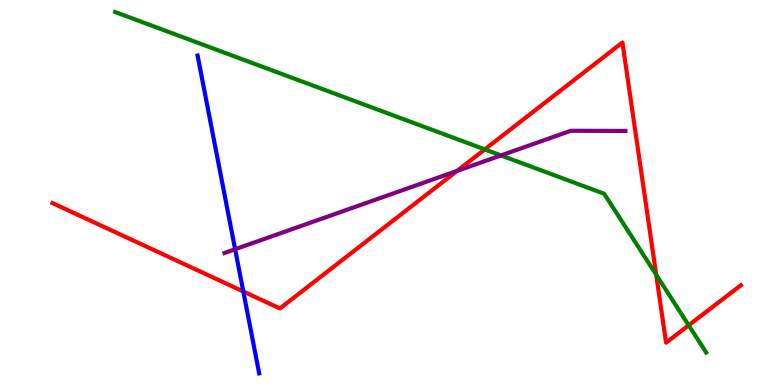[{'lines': ['blue', 'red'], 'intersections': [{'x': 3.14, 'y': 2.43}]}, {'lines': ['green', 'red'], 'intersections': [{'x': 6.26, 'y': 6.12}, {'x': 8.47, 'y': 2.86}, {'x': 8.89, 'y': 1.55}]}, {'lines': ['purple', 'red'], 'intersections': [{'x': 5.9, 'y': 5.56}]}, {'lines': ['blue', 'green'], 'intersections': []}, {'lines': ['blue', 'purple'], 'intersections': [{'x': 3.03, 'y': 3.53}]}, {'lines': ['green', 'purple'], 'intersections': [{'x': 6.46, 'y': 5.96}]}]